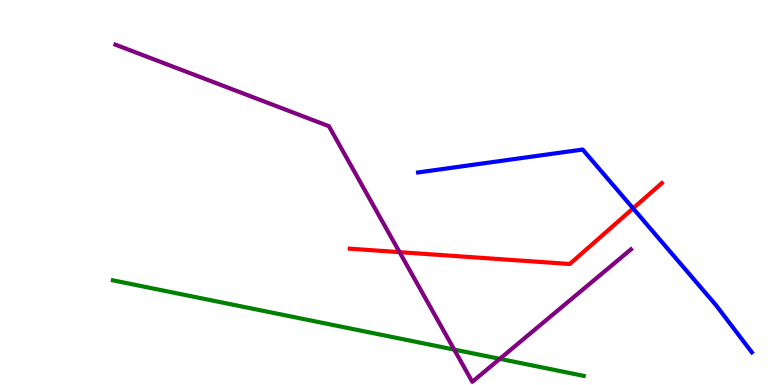[{'lines': ['blue', 'red'], 'intersections': [{'x': 8.17, 'y': 4.59}]}, {'lines': ['green', 'red'], 'intersections': []}, {'lines': ['purple', 'red'], 'intersections': [{'x': 5.16, 'y': 3.45}]}, {'lines': ['blue', 'green'], 'intersections': []}, {'lines': ['blue', 'purple'], 'intersections': []}, {'lines': ['green', 'purple'], 'intersections': [{'x': 5.86, 'y': 0.92}, {'x': 6.45, 'y': 0.68}]}]